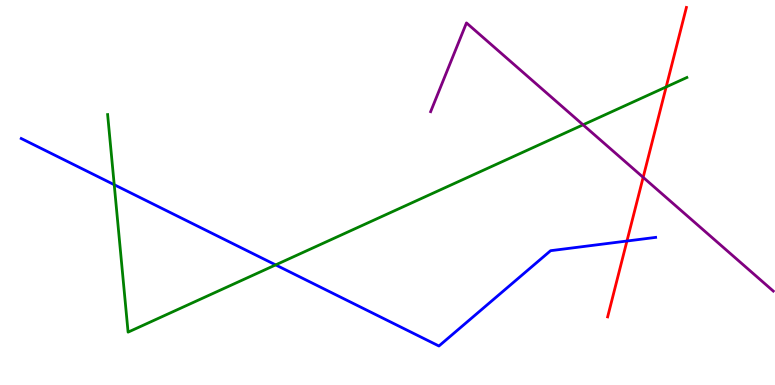[{'lines': ['blue', 'red'], 'intersections': [{'x': 8.09, 'y': 3.74}]}, {'lines': ['green', 'red'], 'intersections': [{'x': 8.6, 'y': 7.74}]}, {'lines': ['purple', 'red'], 'intersections': [{'x': 8.3, 'y': 5.39}]}, {'lines': ['blue', 'green'], 'intersections': [{'x': 1.47, 'y': 5.2}, {'x': 3.56, 'y': 3.12}]}, {'lines': ['blue', 'purple'], 'intersections': []}, {'lines': ['green', 'purple'], 'intersections': [{'x': 7.52, 'y': 6.76}]}]